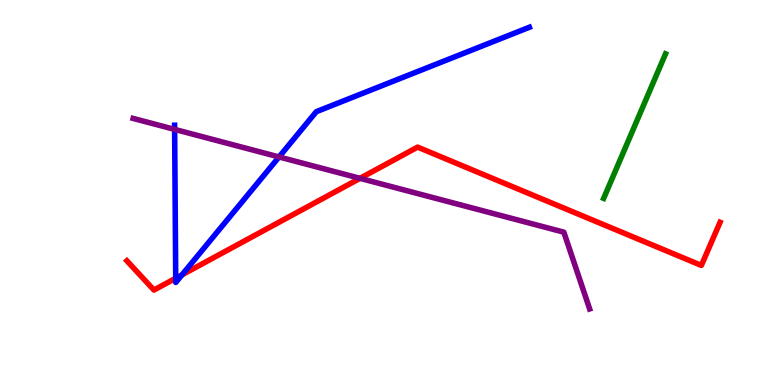[{'lines': ['blue', 'red'], 'intersections': [{'x': 2.27, 'y': 2.77}, {'x': 2.35, 'y': 2.86}]}, {'lines': ['green', 'red'], 'intersections': []}, {'lines': ['purple', 'red'], 'intersections': [{'x': 4.65, 'y': 5.37}]}, {'lines': ['blue', 'green'], 'intersections': []}, {'lines': ['blue', 'purple'], 'intersections': [{'x': 2.25, 'y': 6.64}, {'x': 3.6, 'y': 5.92}]}, {'lines': ['green', 'purple'], 'intersections': []}]